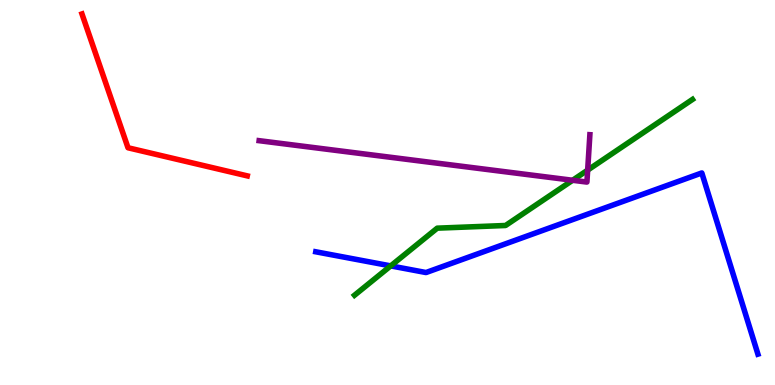[{'lines': ['blue', 'red'], 'intersections': []}, {'lines': ['green', 'red'], 'intersections': []}, {'lines': ['purple', 'red'], 'intersections': []}, {'lines': ['blue', 'green'], 'intersections': [{'x': 5.04, 'y': 3.09}]}, {'lines': ['blue', 'purple'], 'intersections': []}, {'lines': ['green', 'purple'], 'intersections': [{'x': 7.39, 'y': 5.32}, {'x': 7.58, 'y': 5.58}]}]